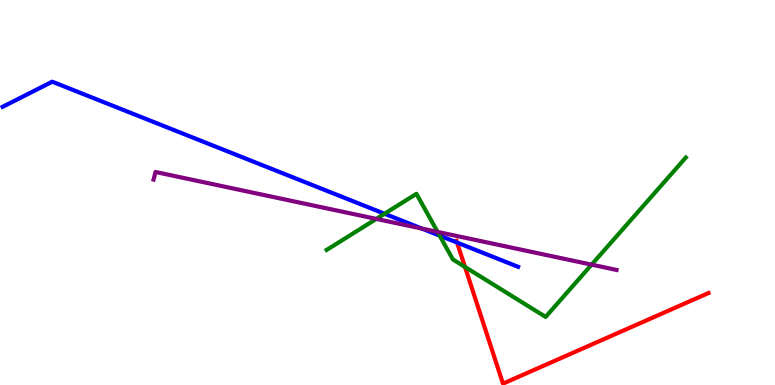[{'lines': ['blue', 'red'], 'intersections': [{'x': 5.9, 'y': 3.7}]}, {'lines': ['green', 'red'], 'intersections': [{'x': 6.0, 'y': 3.07}]}, {'lines': ['purple', 'red'], 'intersections': []}, {'lines': ['blue', 'green'], 'intersections': [{'x': 4.96, 'y': 4.45}, {'x': 5.67, 'y': 3.88}]}, {'lines': ['blue', 'purple'], 'intersections': [{'x': 5.44, 'y': 4.06}]}, {'lines': ['green', 'purple'], 'intersections': [{'x': 4.86, 'y': 4.31}, {'x': 5.65, 'y': 3.98}, {'x': 7.63, 'y': 3.13}]}]